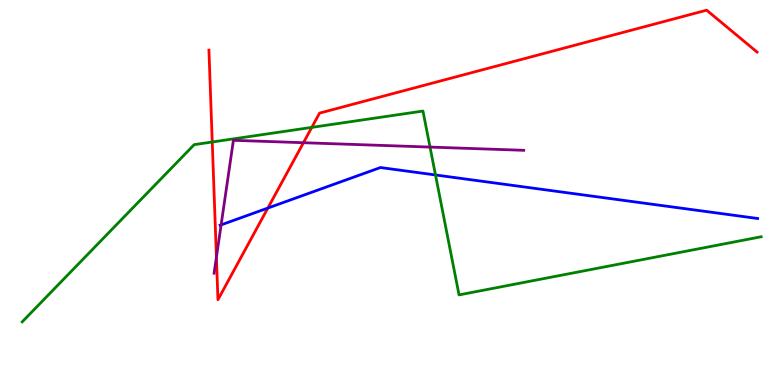[{'lines': ['blue', 'red'], 'intersections': [{'x': 3.46, 'y': 4.6}]}, {'lines': ['green', 'red'], 'intersections': [{'x': 2.74, 'y': 6.31}, {'x': 4.02, 'y': 6.69}]}, {'lines': ['purple', 'red'], 'intersections': [{'x': 2.79, 'y': 3.32}, {'x': 3.92, 'y': 6.29}]}, {'lines': ['blue', 'green'], 'intersections': [{'x': 5.62, 'y': 5.46}]}, {'lines': ['blue', 'purple'], 'intersections': [{'x': 2.85, 'y': 4.16}]}, {'lines': ['green', 'purple'], 'intersections': [{'x': 5.55, 'y': 6.18}]}]